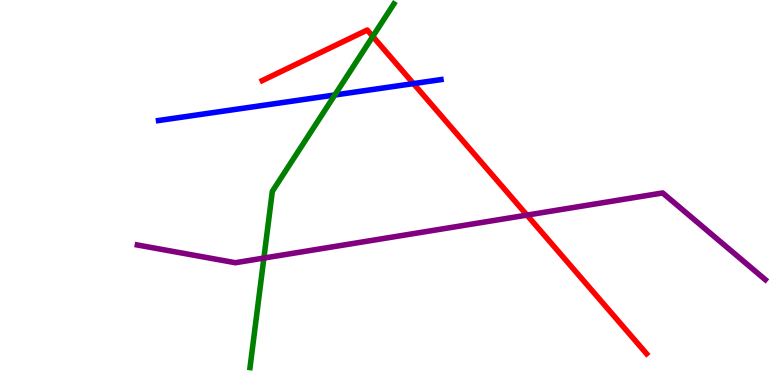[{'lines': ['blue', 'red'], 'intersections': [{'x': 5.34, 'y': 7.83}]}, {'lines': ['green', 'red'], 'intersections': [{'x': 4.81, 'y': 9.05}]}, {'lines': ['purple', 'red'], 'intersections': [{'x': 6.8, 'y': 4.41}]}, {'lines': ['blue', 'green'], 'intersections': [{'x': 4.32, 'y': 7.53}]}, {'lines': ['blue', 'purple'], 'intersections': []}, {'lines': ['green', 'purple'], 'intersections': [{'x': 3.4, 'y': 3.3}]}]